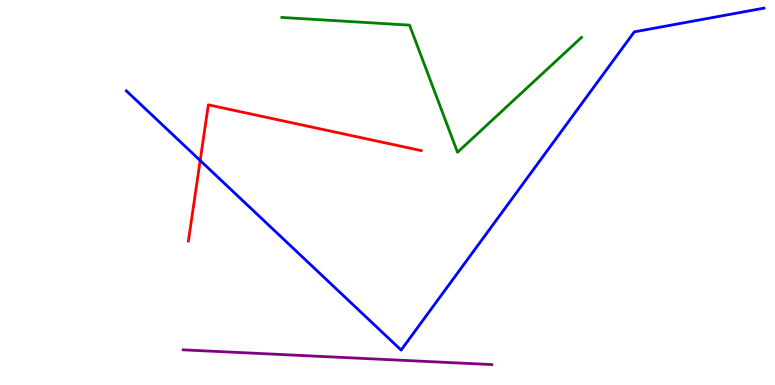[{'lines': ['blue', 'red'], 'intersections': [{'x': 2.58, 'y': 5.83}]}, {'lines': ['green', 'red'], 'intersections': []}, {'lines': ['purple', 'red'], 'intersections': []}, {'lines': ['blue', 'green'], 'intersections': []}, {'lines': ['blue', 'purple'], 'intersections': []}, {'lines': ['green', 'purple'], 'intersections': []}]